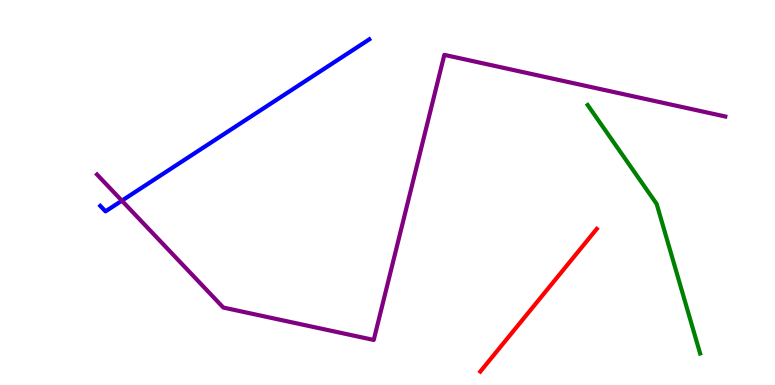[{'lines': ['blue', 'red'], 'intersections': []}, {'lines': ['green', 'red'], 'intersections': []}, {'lines': ['purple', 'red'], 'intersections': []}, {'lines': ['blue', 'green'], 'intersections': []}, {'lines': ['blue', 'purple'], 'intersections': [{'x': 1.57, 'y': 4.79}]}, {'lines': ['green', 'purple'], 'intersections': []}]